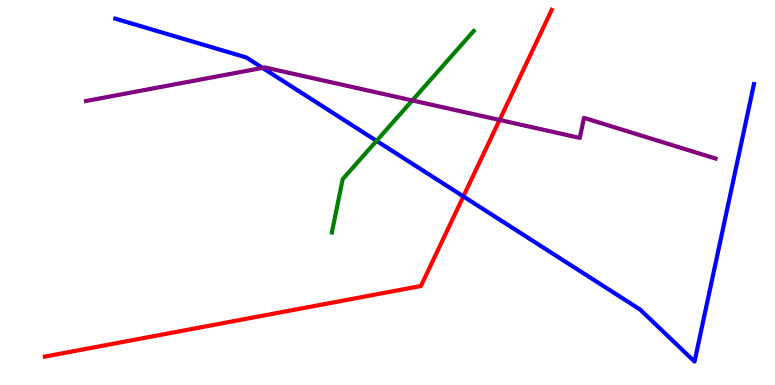[{'lines': ['blue', 'red'], 'intersections': [{'x': 5.98, 'y': 4.9}]}, {'lines': ['green', 'red'], 'intersections': []}, {'lines': ['purple', 'red'], 'intersections': [{'x': 6.45, 'y': 6.88}]}, {'lines': ['blue', 'green'], 'intersections': [{'x': 4.86, 'y': 6.34}]}, {'lines': ['blue', 'purple'], 'intersections': [{'x': 3.39, 'y': 8.24}]}, {'lines': ['green', 'purple'], 'intersections': [{'x': 5.32, 'y': 7.39}]}]